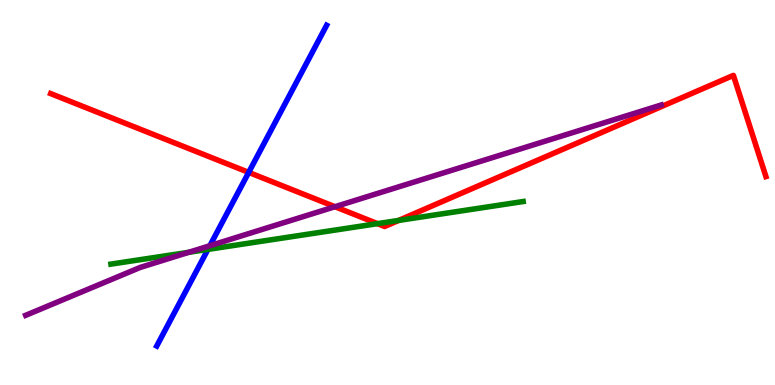[{'lines': ['blue', 'red'], 'intersections': [{'x': 3.21, 'y': 5.52}]}, {'lines': ['green', 'red'], 'intersections': [{'x': 4.87, 'y': 4.19}, {'x': 5.14, 'y': 4.27}]}, {'lines': ['purple', 'red'], 'intersections': [{'x': 4.32, 'y': 4.63}]}, {'lines': ['blue', 'green'], 'intersections': [{'x': 2.68, 'y': 3.52}]}, {'lines': ['blue', 'purple'], 'intersections': [{'x': 2.71, 'y': 3.62}]}, {'lines': ['green', 'purple'], 'intersections': [{'x': 2.44, 'y': 3.45}]}]